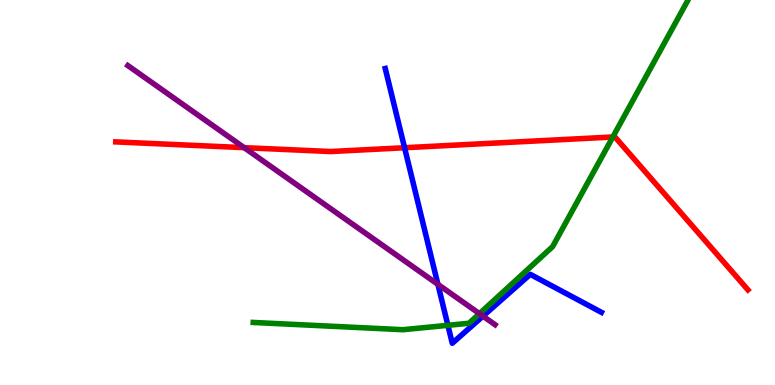[{'lines': ['blue', 'red'], 'intersections': [{'x': 5.22, 'y': 6.16}]}, {'lines': ['green', 'red'], 'intersections': [{'x': 7.91, 'y': 6.44}]}, {'lines': ['purple', 'red'], 'intersections': [{'x': 3.15, 'y': 6.16}]}, {'lines': ['blue', 'green'], 'intersections': [{'x': 5.78, 'y': 1.55}]}, {'lines': ['blue', 'purple'], 'intersections': [{'x': 5.65, 'y': 2.61}, {'x': 6.23, 'y': 1.79}]}, {'lines': ['green', 'purple'], 'intersections': [{'x': 6.19, 'y': 1.85}]}]